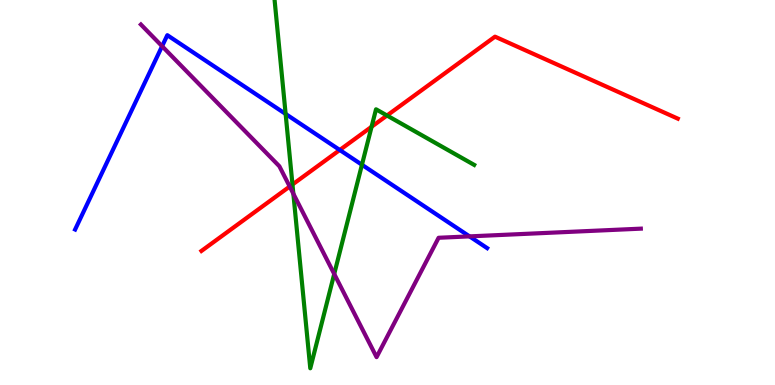[{'lines': ['blue', 'red'], 'intersections': [{'x': 4.38, 'y': 6.1}]}, {'lines': ['green', 'red'], 'intersections': [{'x': 3.77, 'y': 5.21}, {'x': 4.79, 'y': 6.71}, {'x': 4.99, 'y': 7.0}]}, {'lines': ['purple', 'red'], 'intersections': [{'x': 3.74, 'y': 5.16}]}, {'lines': ['blue', 'green'], 'intersections': [{'x': 3.69, 'y': 7.04}, {'x': 4.67, 'y': 5.72}]}, {'lines': ['blue', 'purple'], 'intersections': [{'x': 2.09, 'y': 8.8}, {'x': 6.06, 'y': 3.86}]}, {'lines': ['green', 'purple'], 'intersections': [{'x': 3.79, 'y': 4.97}, {'x': 4.31, 'y': 2.88}]}]